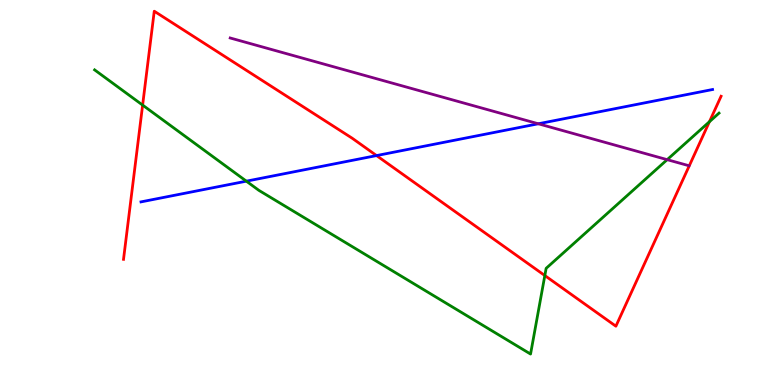[{'lines': ['blue', 'red'], 'intersections': [{'x': 4.86, 'y': 5.96}]}, {'lines': ['green', 'red'], 'intersections': [{'x': 1.84, 'y': 7.27}, {'x': 7.03, 'y': 2.84}, {'x': 9.15, 'y': 6.84}]}, {'lines': ['purple', 'red'], 'intersections': []}, {'lines': ['blue', 'green'], 'intersections': [{'x': 3.18, 'y': 5.29}]}, {'lines': ['blue', 'purple'], 'intersections': [{'x': 6.95, 'y': 6.79}]}, {'lines': ['green', 'purple'], 'intersections': [{'x': 8.61, 'y': 5.85}]}]